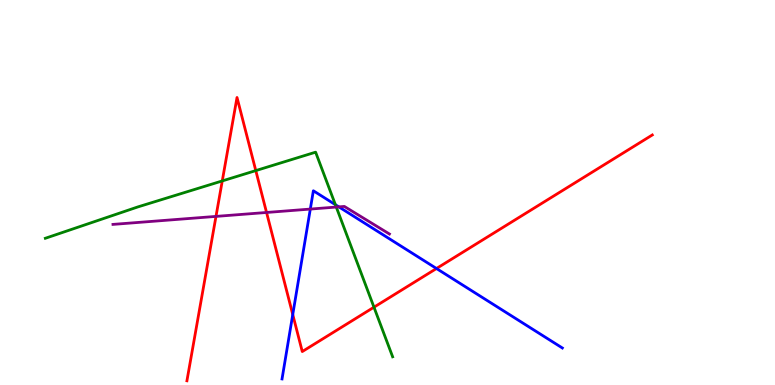[{'lines': ['blue', 'red'], 'intersections': [{'x': 3.78, 'y': 1.83}, {'x': 5.63, 'y': 3.03}]}, {'lines': ['green', 'red'], 'intersections': [{'x': 2.87, 'y': 5.3}, {'x': 3.3, 'y': 5.57}, {'x': 4.83, 'y': 2.02}]}, {'lines': ['purple', 'red'], 'intersections': [{'x': 2.79, 'y': 4.38}, {'x': 3.44, 'y': 4.48}]}, {'lines': ['blue', 'green'], 'intersections': [{'x': 4.33, 'y': 4.68}]}, {'lines': ['blue', 'purple'], 'intersections': [{'x': 4.0, 'y': 4.57}, {'x': 4.37, 'y': 4.63}]}, {'lines': ['green', 'purple'], 'intersections': [{'x': 4.34, 'y': 4.62}]}]